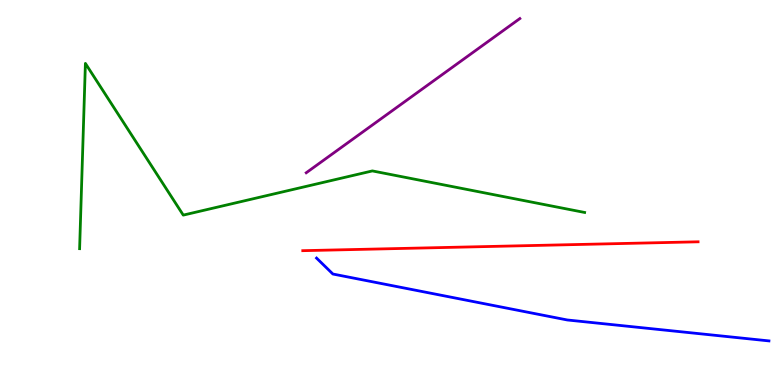[{'lines': ['blue', 'red'], 'intersections': []}, {'lines': ['green', 'red'], 'intersections': []}, {'lines': ['purple', 'red'], 'intersections': []}, {'lines': ['blue', 'green'], 'intersections': []}, {'lines': ['blue', 'purple'], 'intersections': []}, {'lines': ['green', 'purple'], 'intersections': []}]